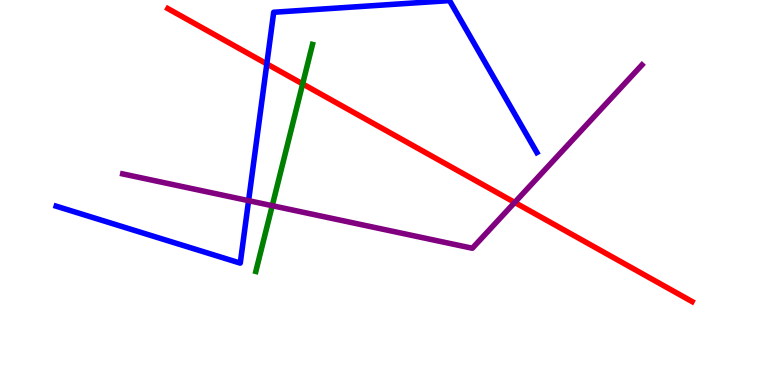[{'lines': ['blue', 'red'], 'intersections': [{'x': 3.44, 'y': 8.34}]}, {'lines': ['green', 'red'], 'intersections': [{'x': 3.91, 'y': 7.82}]}, {'lines': ['purple', 'red'], 'intersections': [{'x': 6.64, 'y': 4.74}]}, {'lines': ['blue', 'green'], 'intersections': []}, {'lines': ['blue', 'purple'], 'intersections': [{'x': 3.21, 'y': 4.79}]}, {'lines': ['green', 'purple'], 'intersections': [{'x': 3.51, 'y': 4.66}]}]